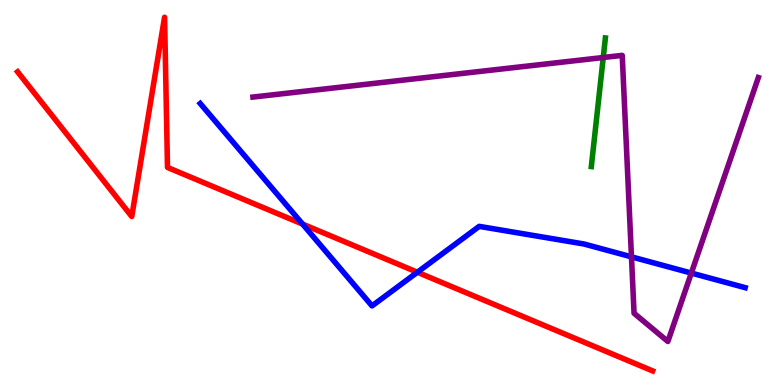[{'lines': ['blue', 'red'], 'intersections': [{'x': 3.9, 'y': 4.18}, {'x': 5.39, 'y': 2.93}]}, {'lines': ['green', 'red'], 'intersections': []}, {'lines': ['purple', 'red'], 'intersections': []}, {'lines': ['blue', 'green'], 'intersections': []}, {'lines': ['blue', 'purple'], 'intersections': [{'x': 8.15, 'y': 3.33}, {'x': 8.92, 'y': 2.91}]}, {'lines': ['green', 'purple'], 'intersections': [{'x': 7.78, 'y': 8.51}]}]